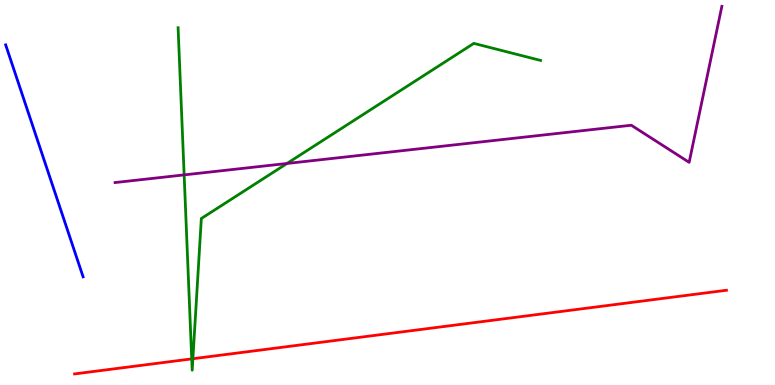[{'lines': ['blue', 'red'], 'intersections': []}, {'lines': ['green', 'red'], 'intersections': [{'x': 2.47, 'y': 0.678}, {'x': 2.49, 'y': 0.682}]}, {'lines': ['purple', 'red'], 'intersections': []}, {'lines': ['blue', 'green'], 'intersections': []}, {'lines': ['blue', 'purple'], 'intersections': []}, {'lines': ['green', 'purple'], 'intersections': [{'x': 2.38, 'y': 5.46}, {'x': 3.7, 'y': 5.75}]}]